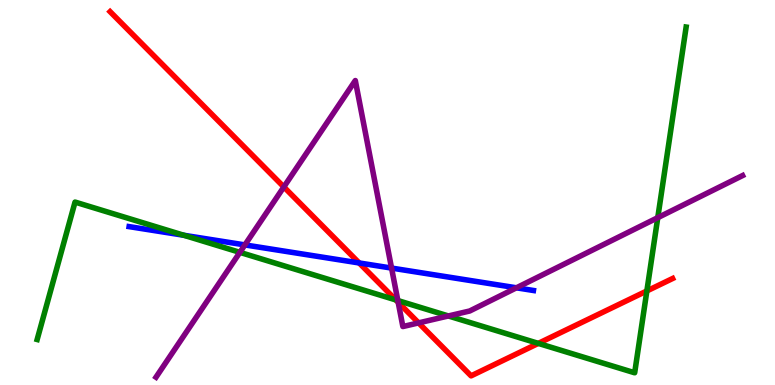[{'lines': ['blue', 'red'], 'intersections': [{'x': 4.63, 'y': 3.17}]}, {'lines': ['green', 'red'], 'intersections': [{'x': 5.11, 'y': 2.21}, {'x': 6.95, 'y': 1.08}, {'x': 8.35, 'y': 2.44}]}, {'lines': ['purple', 'red'], 'intersections': [{'x': 3.66, 'y': 5.14}, {'x': 5.14, 'y': 2.15}, {'x': 5.4, 'y': 1.61}]}, {'lines': ['blue', 'green'], 'intersections': [{'x': 2.37, 'y': 3.89}]}, {'lines': ['blue', 'purple'], 'intersections': [{'x': 3.16, 'y': 3.64}, {'x': 5.05, 'y': 3.04}, {'x': 6.66, 'y': 2.52}]}, {'lines': ['green', 'purple'], 'intersections': [{'x': 3.1, 'y': 3.45}, {'x': 5.13, 'y': 2.19}, {'x': 5.79, 'y': 1.79}, {'x': 8.49, 'y': 4.35}]}]